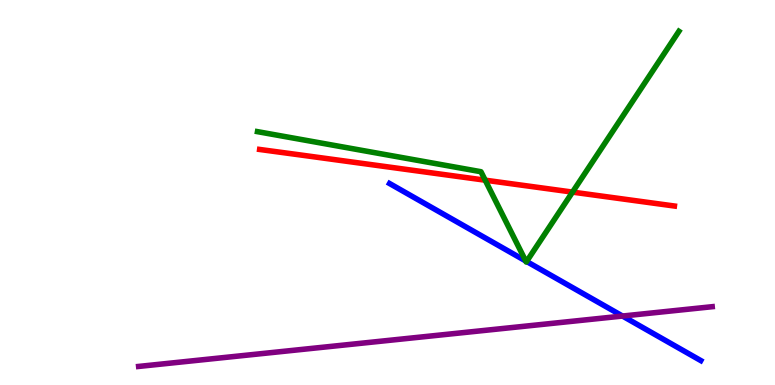[{'lines': ['blue', 'red'], 'intersections': []}, {'lines': ['green', 'red'], 'intersections': [{'x': 6.26, 'y': 5.32}, {'x': 7.39, 'y': 5.01}]}, {'lines': ['purple', 'red'], 'intersections': []}, {'lines': ['blue', 'green'], 'intersections': [{'x': 6.78, 'y': 3.22}, {'x': 6.79, 'y': 3.21}]}, {'lines': ['blue', 'purple'], 'intersections': [{'x': 8.03, 'y': 1.79}]}, {'lines': ['green', 'purple'], 'intersections': []}]